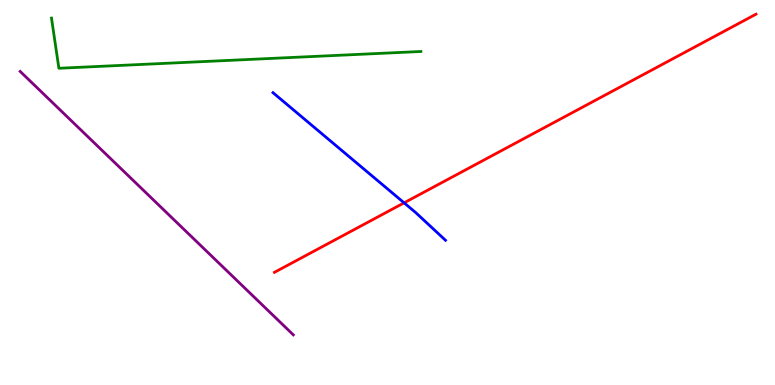[{'lines': ['blue', 'red'], 'intersections': [{'x': 5.21, 'y': 4.73}]}, {'lines': ['green', 'red'], 'intersections': []}, {'lines': ['purple', 'red'], 'intersections': []}, {'lines': ['blue', 'green'], 'intersections': []}, {'lines': ['blue', 'purple'], 'intersections': []}, {'lines': ['green', 'purple'], 'intersections': []}]